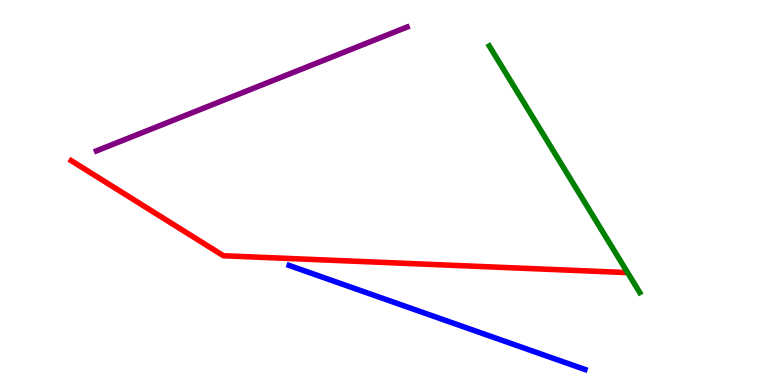[{'lines': ['blue', 'red'], 'intersections': []}, {'lines': ['green', 'red'], 'intersections': []}, {'lines': ['purple', 'red'], 'intersections': []}, {'lines': ['blue', 'green'], 'intersections': []}, {'lines': ['blue', 'purple'], 'intersections': []}, {'lines': ['green', 'purple'], 'intersections': []}]